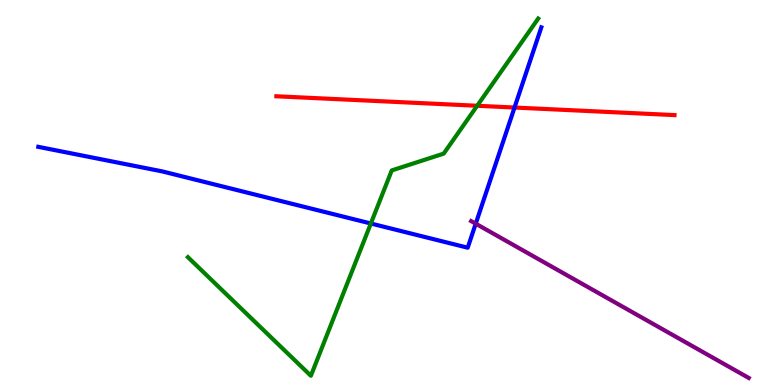[{'lines': ['blue', 'red'], 'intersections': [{'x': 6.64, 'y': 7.21}]}, {'lines': ['green', 'red'], 'intersections': [{'x': 6.16, 'y': 7.25}]}, {'lines': ['purple', 'red'], 'intersections': []}, {'lines': ['blue', 'green'], 'intersections': [{'x': 4.79, 'y': 4.19}]}, {'lines': ['blue', 'purple'], 'intersections': [{'x': 6.14, 'y': 4.19}]}, {'lines': ['green', 'purple'], 'intersections': []}]